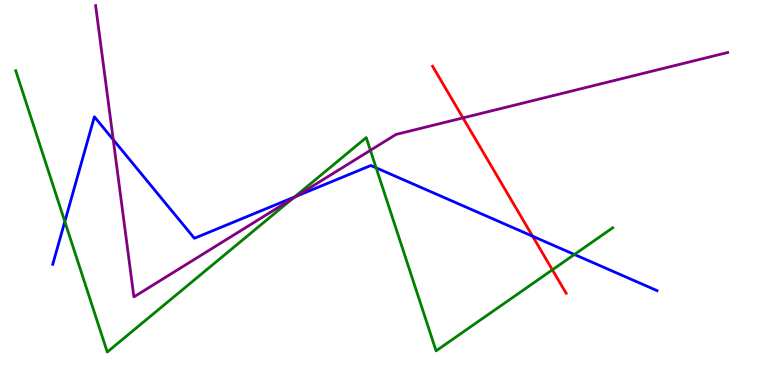[{'lines': ['blue', 'red'], 'intersections': [{'x': 6.87, 'y': 3.86}]}, {'lines': ['green', 'red'], 'intersections': [{'x': 7.13, 'y': 2.99}]}, {'lines': ['purple', 'red'], 'intersections': [{'x': 5.97, 'y': 6.94}]}, {'lines': ['blue', 'green'], 'intersections': [{'x': 0.836, 'y': 4.25}, {'x': 3.8, 'y': 4.88}, {'x': 4.85, 'y': 5.64}, {'x': 7.41, 'y': 3.39}]}, {'lines': ['blue', 'purple'], 'intersections': [{'x': 1.46, 'y': 6.37}, {'x': 3.82, 'y': 4.9}]}, {'lines': ['green', 'purple'], 'intersections': [{'x': 3.78, 'y': 4.85}, {'x': 4.78, 'y': 6.1}]}]